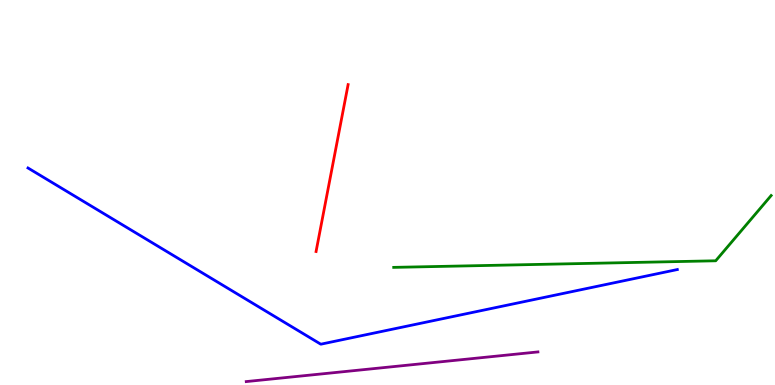[{'lines': ['blue', 'red'], 'intersections': []}, {'lines': ['green', 'red'], 'intersections': []}, {'lines': ['purple', 'red'], 'intersections': []}, {'lines': ['blue', 'green'], 'intersections': []}, {'lines': ['blue', 'purple'], 'intersections': []}, {'lines': ['green', 'purple'], 'intersections': []}]